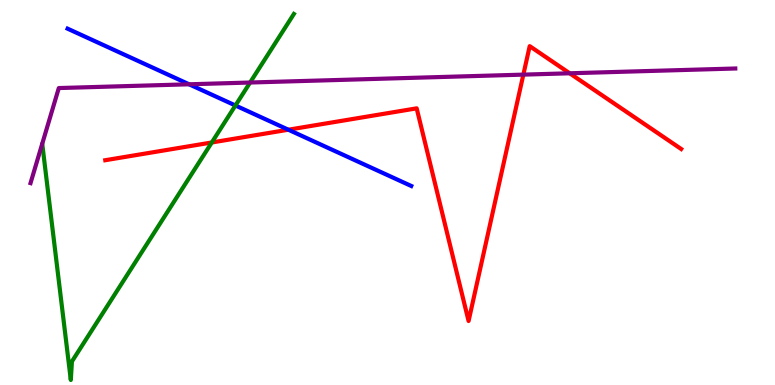[{'lines': ['blue', 'red'], 'intersections': [{'x': 3.72, 'y': 6.63}]}, {'lines': ['green', 'red'], 'intersections': [{'x': 2.73, 'y': 6.3}]}, {'lines': ['purple', 'red'], 'intersections': [{'x': 6.75, 'y': 8.06}, {'x': 7.35, 'y': 8.1}]}, {'lines': ['blue', 'green'], 'intersections': [{'x': 3.04, 'y': 7.26}]}, {'lines': ['blue', 'purple'], 'intersections': [{'x': 2.44, 'y': 7.81}]}, {'lines': ['green', 'purple'], 'intersections': [{'x': 3.23, 'y': 7.86}]}]